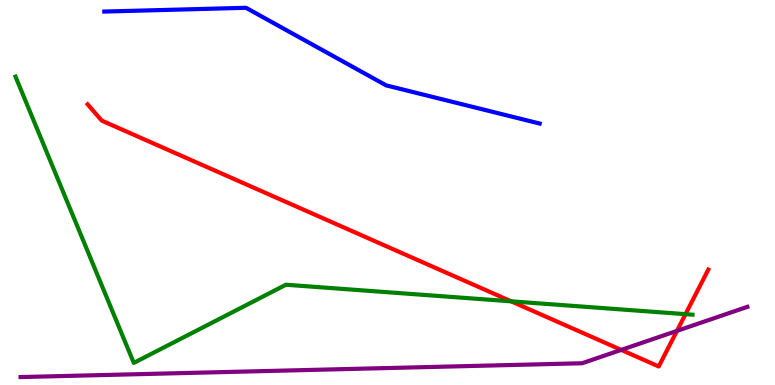[{'lines': ['blue', 'red'], 'intersections': []}, {'lines': ['green', 'red'], 'intersections': [{'x': 6.6, 'y': 2.17}, {'x': 8.85, 'y': 1.84}]}, {'lines': ['purple', 'red'], 'intersections': [{'x': 8.02, 'y': 0.912}, {'x': 8.73, 'y': 1.41}]}, {'lines': ['blue', 'green'], 'intersections': []}, {'lines': ['blue', 'purple'], 'intersections': []}, {'lines': ['green', 'purple'], 'intersections': []}]